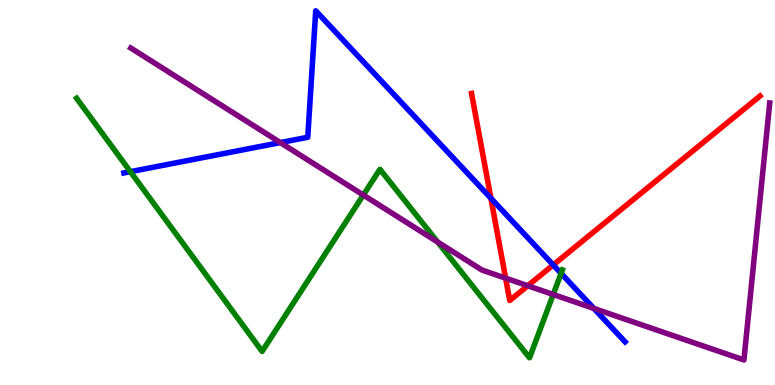[{'lines': ['blue', 'red'], 'intersections': [{'x': 6.33, 'y': 4.85}, {'x': 7.14, 'y': 3.12}]}, {'lines': ['green', 'red'], 'intersections': []}, {'lines': ['purple', 'red'], 'intersections': [{'x': 6.52, 'y': 2.78}, {'x': 6.81, 'y': 2.58}]}, {'lines': ['blue', 'green'], 'intersections': [{'x': 1.68, 'y': 5.54}, {'x': 7.24, 'y': 2.9}]}, {'lines': ['blue', 'purple'], 'intersections': [{'x': 3.62, 'y': 6.3}, {'x': 7.66, 'y': 1.99}]}, {'lines': ['green', 'purple'], 'intersections': [{'x': 4.69, 'y': 4.93}, {'x': 5.65, 'y': 3.71}, {'x': 7.14, 'y': 2.35}]}]